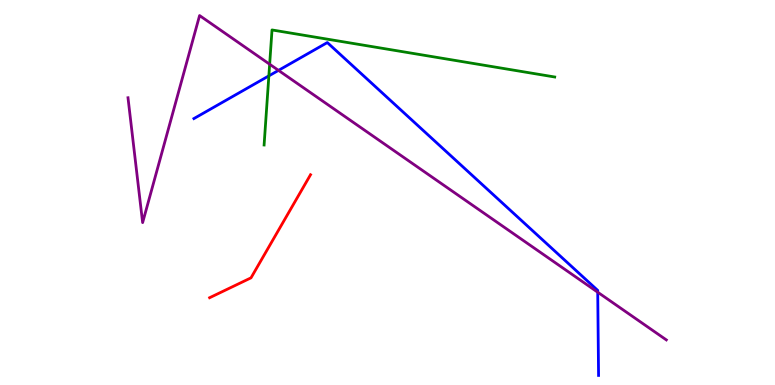[{'lines': ['blue', 'red'], 'intersections': []}, {'lines': ['green', 'red'], 'intersections': []}, {'lines': ['purple', 'red'], 'intersections': []}, {'lines': ['blue', 'green'], 'intersections': [{'x': 3.47, 'y': 8.03}]}, {'lines': ['blue', 'purple'], 'intersections': [{'x': 3.59, 'y': 8.17}, {'x': 7.71, 'y': 2.41}]}, {'lines': ['green', 'purple'], 'intersections': [{'x': 3.48, 'y': 8.33}]}]